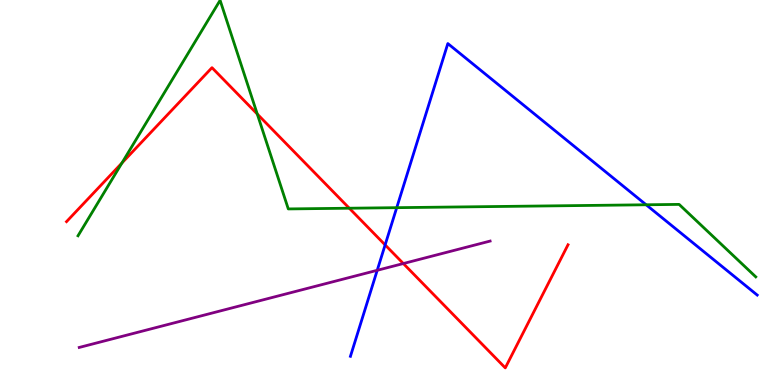[{'lines': ['blue', 'red'], 'intersections': [{'x': 4.97, 'y': 3.64}]}, {'lines': ['green', 'red'], 'intersections': [{'x': 1.57, 'y': 5.77}, {'x': 3.32, 'y': 7.04}, {'x': 4.51, 'y': 4.59}]}, {'lines': ['purple', 'red'], 'intersections': [{'x': 5.2, 'y': 3.15}]}, {'lines': ['blue', 'green'], 'intersections': [{'x': 5.12, 'y': 4.61}, {'x': 8.34, 'y': 4.68}]}, {'lines': ['blue', 'purple'], 'intersections': [{'x': 4.87, 'y': 2.98}]}, {'lines': ['green', 'purple'], 'intersections': []}]